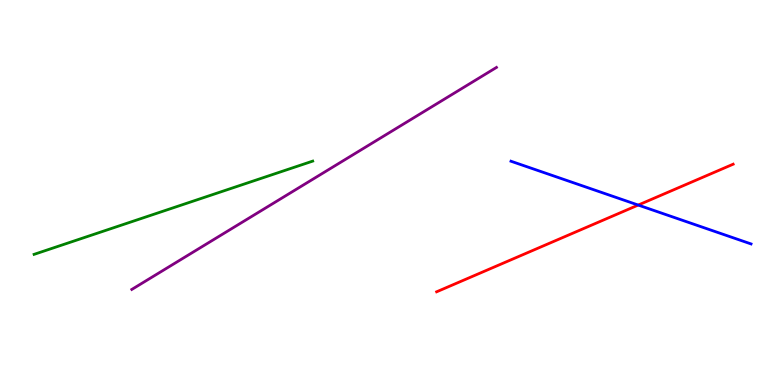[{'lines': ['blue', 'red'], 'intersections': [{'x': 8.24, 'y': 4.67}]}, {'lines': ['green', 'red'], 'intersections': []}, {'lines': ['purple', 'red'], 'intersections': []}, {'lines': ['blue', 'green'], 'intersections': []}, {'lines': ['blue', 'purple'], 'intersections': []}, {'lines': ['green', 'purple'], 'intersections': []}]